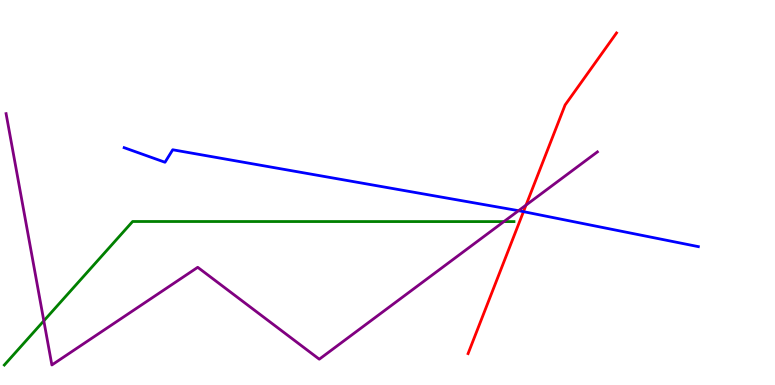[{'lines': ['blue', 'red'], 'intersections': [{'x': 6.75, 'y': 4.5}]}, {'lines': ['green', 'red'], 'intersections': []}, {'lines': ['purple', 'red'], 'intersections': [{'x': 6.79, 'y': 4.67}]}, {'lines': ['blue', 'green'], 'intersections': []}, {'lines': ['blue', 'purple'], 'intersections': [{'x': 6.69, 'y': 4.53}]}, {'lines': ['green', 'purple'], 'intersections': [{'x': 0.566, 'y': 1.67}, {'x': 6.5, 'y': 4.24}]}]